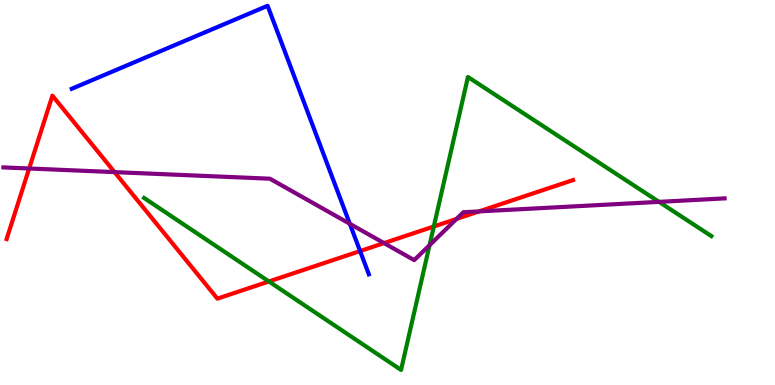[{'lines': ['blue', 'red'], 'intersections': [{'x': 4.65, 'y': 3.48}]}, {'lines': ['green', 'red'], 'intersections': [{'x': 3.47, 'y': 2.69}, {'x': 5.6, 'y': 4.12}]}, {'lines': ['purple', 'red'], 'intersections': [{'x': 0.376, 'y': 5.62}, {'x': 1.48, 'y': 5.53}, {'x': 4.96, 'y': 3.69}, {'x': 5.89, 'y': 4.31}, {'x': 6.18, 'y': 4.51}]}, {'lines': ['blue', 'green'], 'intersections': []}, {'lines': ['blue', 'purple'], 'intersections': [{'x': 4.51, 'y': 4.19}]}, {'lines': ['green', 'purple'], 'intersections': [{'x': 5.54, 'y': 3.63}, {'x': 8.5, 'y': 4.76}]}]